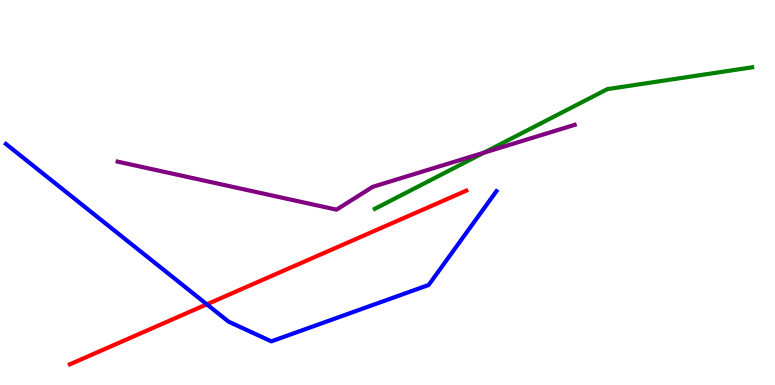[{'lines': ['blue', 'red'], 'intersections': [{'x': 2.67, 'y': 2.1}]}, {'lines': ['green', 'red'], 'intersections': []}, {'lines': ['purple', 'red'], 'intersections': []}, {'lines': ['blue', 'green'], 'intersections': []}, {'lines': ['blue', 'purple'], 'intersections': []}, {'lines': ['green', 'purple'], 'intersections': [{'x': 6.24, 'y': 6.03}]}]